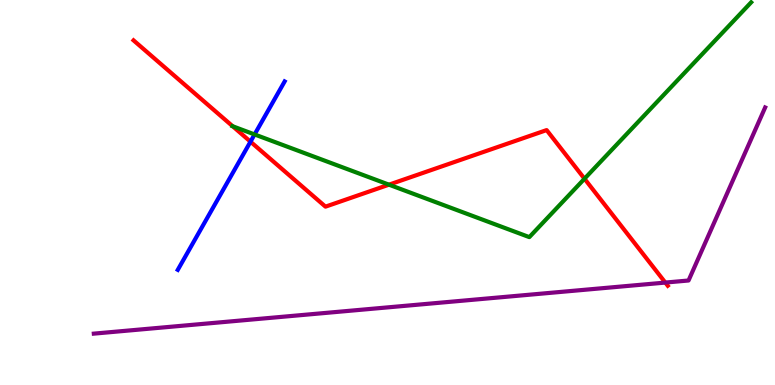[{'lines': ['blue', 'red'], 'intersections': [{'x': 3.23, 'y': 6.32}]}, {'lines': ['green', 'red'], 'intersections': [{'x': 3.0, 'y': 6.72}, {'x': 5.02, 'y': 5.2}, {'x': 7.54, 'y': 5.36}]}, {'lines': ['purple', 'red'], 'intersections': [{'x': 8.58, 'y': 2.66}]}, {'lines': ['blue', 'green'], 'intersections': [{'x': 3.28, 'y': 6.51}]}, {'lines': ['blue', 'purple'], 'intersections': []}, {'lines': ['green', 'purple'], 'intersections': []}]